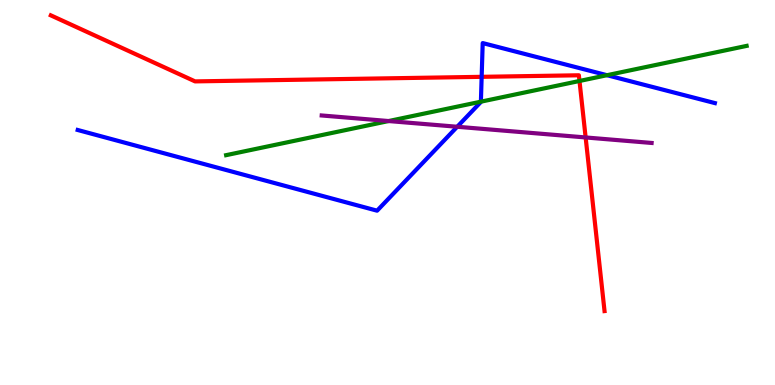[{'lines': ['blue', 'red'], 'intersections': [{'x': 6.21, 'y': 8.0}]}, {'lines': ['green', 'red'], 'intersections': [{'x': 7.48, 'y': 7.9}]}, {'lines': ['purple', 'red'], 'intersections': [{'x': 7.56, 'y': 6.43}]}, {'lines': ['blue', 'green'], 'intersections': [{'x': 6.21, 'y': 7.36}, {'x': 7.83, 'y': 8.05}]}, {'lines': ['blue', 'purple'], 'intersections': [{'x': 5.9, 'y': 6.71}]}, {'lines': ['green', 'purple'], 'intersections': [{'x': 5.01, 'y': 6.86}]}]